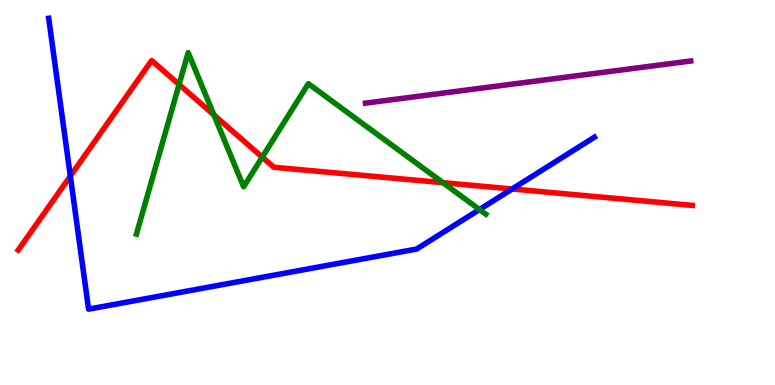[{'lines': ['blue', 'red'], 'intersections': [{'x': 0.907, 'y': 5.43}, {'x': 6.61, 'y': 5.09}]}, {'lines': ['green', 'red'], 'intersections': [{'x': 2.31, 'y': 7.81}, {'x': 2.76, 'y': 7.01}, {'x': 3.38, 'y': 5.92}, {'x': 5.72, 'y': 5.26}]}, {'lines': ['purple', 'red'], 'intersections': []}, {'lines': ['blue', 'green'], 'intersections': [{'x': 6.19, 'y': 4.56}]}, {'lines': ['blue', 'purple'], 'intersections': []}, {'lines': ['green', 'purple'], 'intersections': []}]